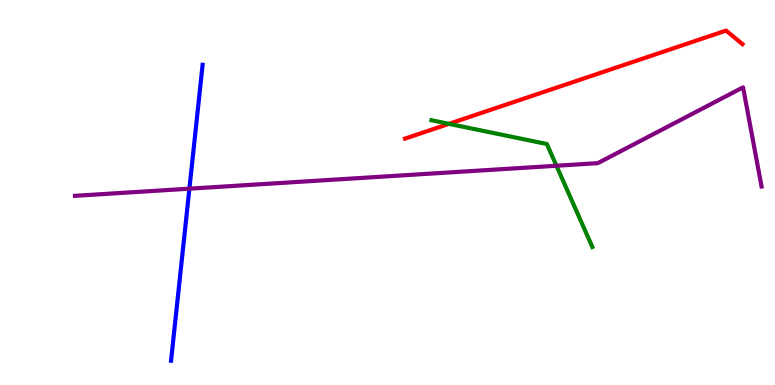[{'lines': ['blue', 'red'], 'intersections': []}, {'lines': ['green', 'red'], 'intersections': [{'x': 5.79, 'y': 6.78}]}, {'lines': ['purple', 'red'], 'intersections': []}, {'lines': ['blue', 'green'], 'intersections': []}, {'lines': ['blue', 'purple'], 'intersections': [{'x': 2.44, 'y': 5.1}]}, {'lines': ['green', 'purple'], 'intersections': [{'x': 7.18, 'y': 5.69}]}]